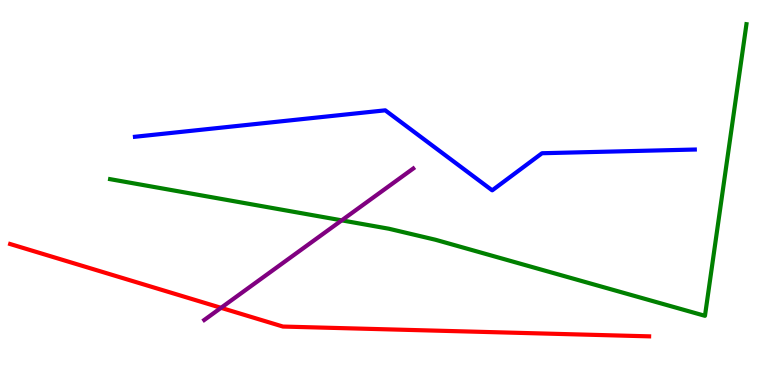[{'lines': ['blue', 'red'], 'intersections': []}, {'lines': ['green', 'red'], 'intersections': []}, {'lines': ['purple', 'red'], 'intersections': [{'x': 2.85, 'y': 2.0}]}, {'lines': ['blue', 'green'], 'intersections': []}, {'lines': ['blue', 'purple'], 'intersections': []}, {'lines': ['green', 'purple'], 'intersections': [{'x': 4.41, 'y': 4.28}]}]